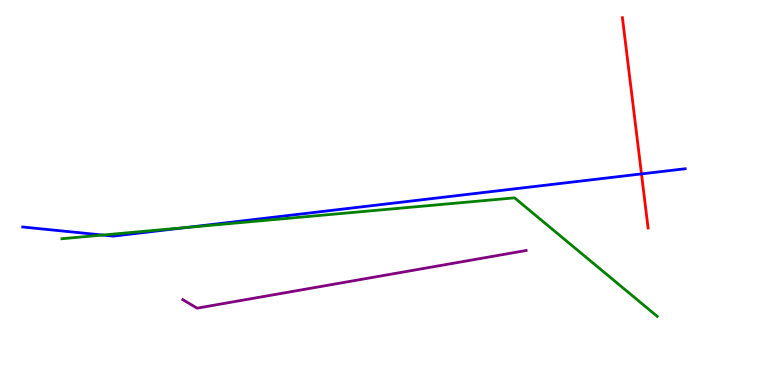[{'lines': ['blue', 'red'], 'intersections': [{'x': 8.28, 'y': 5.48}]}, {'lines': ['green', 'red'], 'intersections': []}, {'lines': ['purple', 'red'], 'intersections': []}, {'lines': ['blue', 'green'], 'intersections': [{'x': 1.32, 'y': 3.89}, {'x': 2.41, 'y': 4.09}]}, {'lines': ['blue', 'purple'], 'intersections': []}, {'lines': ['green', 'purple'], 'intersections': []}]